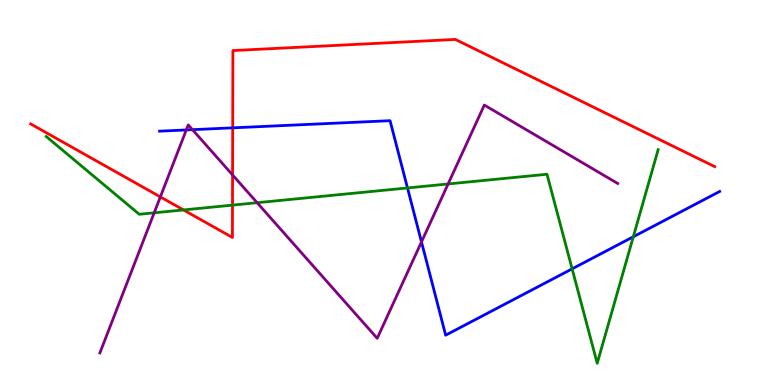[{'lines': ['blue', 'red'], 'intersections': [{'x': 3.0, 'y': 6.68}]}, {'lines': ['green', 'red'], 'intersections': [{'x': 2.37, 'y': 4.55}, {'x': 3.0, 'y': 4.67}]}, {'lines': ['purple', 'red'], 'intersections': [{'x': 2.07, 'y': 4.89}, {'x': 3.0, 'y': 5.46}]}, {'lines': ['blue', 'green'], 'intersections': [{'x': 5.26, 'y': 5.12}, {'x': 7.38, 'y': 3.02}, {'x': 8.17, 'y': 3.85}]}, {'lines': ['blue', 'purple'], 'intersections': [{'x': 2.4, 'y': 6.62}, {'x': 2.48, 'y': 6.63}, {'x': 5.44, 'y': 3.72}]}, {'lines': ['green', 'purple'], 'intersections': [{'x': 1.99, 'y': 4.47}, {'x': 3.32, 'y': 4.73}, {'x': 5.78, 'y': 5.22}]}]